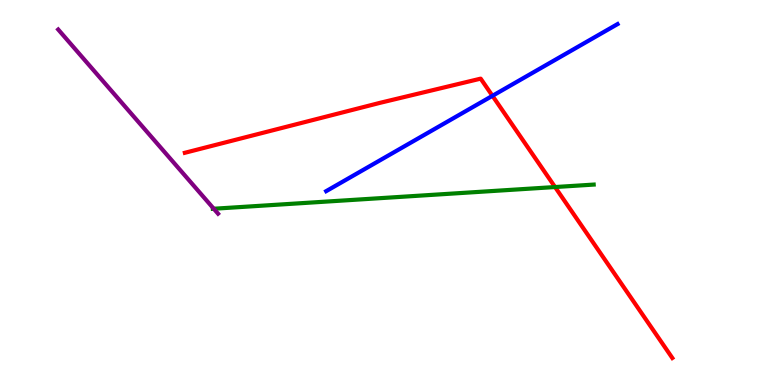[{'lines': ['blue', 'red'], 'intersections': [{'x': 6.35, 'y': 7.51}]}, {'lines': ['green', 'red'], 'intersections': [{'x': 7.16, 'y': 5.14}]}, {'lines': ['purple', 'red'], 'intersections': []}, {'lines': ['blue', 'green'], 'intersections': []}, {'lines': ['blue', 'purple'], 'intersections': []}, {'lines': ['green', 'purple'], 'intersections': [{'x': 2.76, 'y': 4.58}]}]